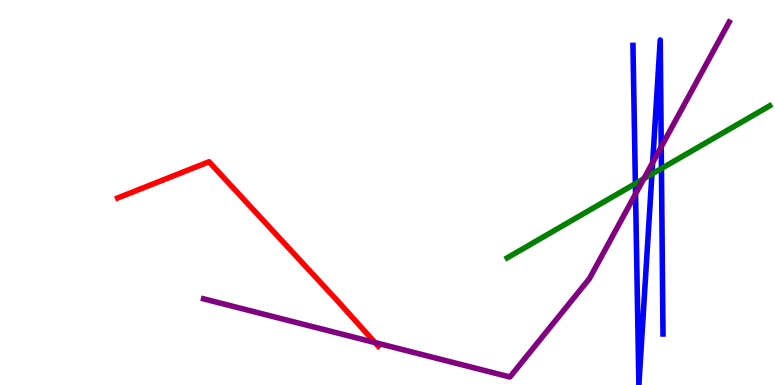[{'lines': ['blue', 'red'], 'intersections': []}, {'lines': ['green', 'red'], 'intersections': []}, {'lines': ['purple', 'red'], 'intersections': [{'x': 4.84, 'y': 1.1}]}, {'lines': ['blue', 'green'], 'intersections': [{'x': 8.2, 'y': 5.23}, {'x': 8.41, 'y': 5.48}, {'x': 8.53, 'y': 5.62}]}, {'lines': ['blue', 'purple'], 'intersections': [{'x': 8.2, 'y': 4.96}, {'x': 8.42, 'y': 5.78}, {'x': 8.53, 'y': 6.19}]}, {'lines': ['green', 'purple'], 'intersections': [{'x': 8.31, 'y': 5.36}]}]